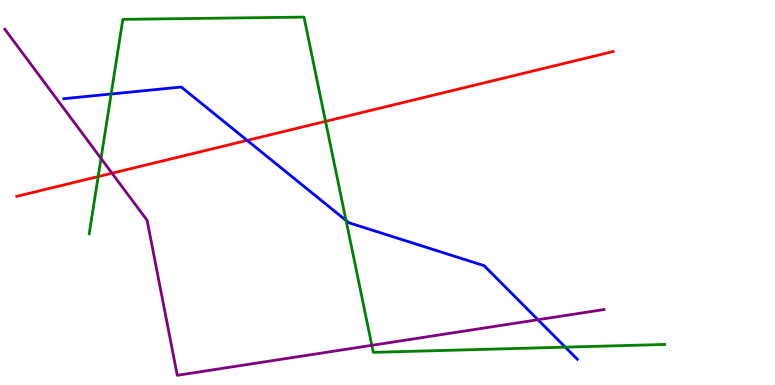[{'lines': ['blue', 'red'], 'intersections': [{'x': 3.19, 'y': 6.35}]}, {'lines': ['green', 'red'], 'intersections': [{'x': 1.27, 'y': 5.41}, {'x': 4.2, 'y': 6.85}]}, {'lines': ['purple', 'red'], 'intersections': [{'x': 1.45, 'y': 5.5}]}, {'lines': ['blue', 'green'], 'intersections': [{'x': 1.43, 'y': 7.56}, {'x': 4.46, 'y': 4.27}, {'x': 7.29, 'y': 0.983}]}, {'lines': ['blue', 'purple'], 'intersections': [{'x': 6.94, 'y': 1.7}]}, {'lines': ['green', 'purple'], 'intersections': [{'x': 1.3, 'y': 5.88}, {'x': 4.8, 'y': 1.03}]}]